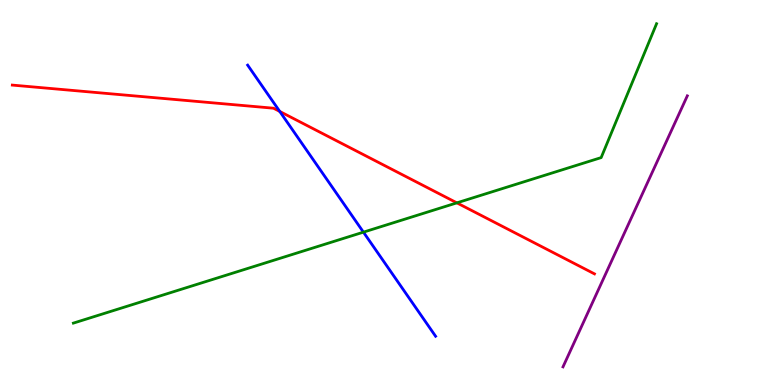[{'lines': ['blue', 'red'], 'intersections': [{'x': 3.61, 'y': 7.11}]}, {'lines': ['green', 'red'], 'intersections': [{'x': 5.9, 'y': 4.73}]}, {'lines': ['purple', 'red'], 'intersections': []}, {'lines': ['blue', 'green'], 'intersections': [{'x': 4.69, 'y': 3.97}]}, {'lines': ['blue', 'purple'], 'intersections': []}, {'lines': ['green', 'purple'], 'intersections': []}]